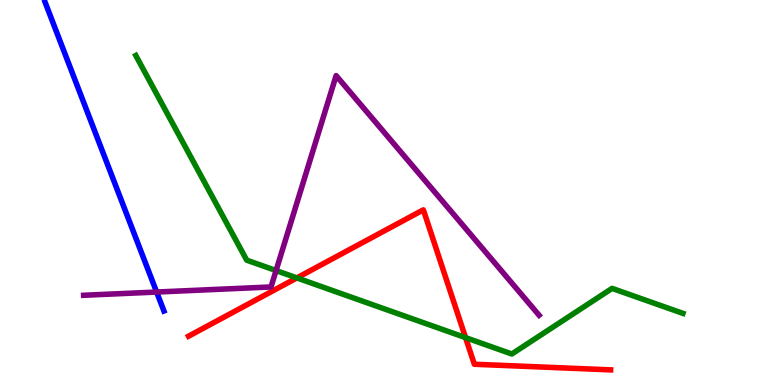[{'lines': ['blue', 'red'], 'intersections': []}, {'lines': ['green', 'red'], 'intersections': [{'x': 3.83, 'y': 2.78}, {'x': 6.01, 'y': 1.23}]}, {'lines': ['purple', 'red'], 'intersections': []}, {'lines': ['blue', 'green'], 'intersections': []}, {'lines': ['blue', 'purple'], 'intersections': [{'x': 2.02, 'y': 2.41}]}, {'lines': ['green', 'purple'], 'intersections': [{'x': 3.56, 'y': 2.97}]}]